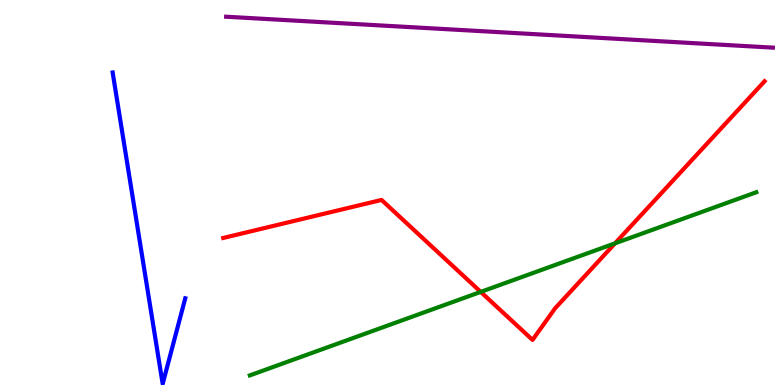[{'lines': ['blue', 'red'], 'intersections': []}, {'lines': ['green', 'red'], 'intersections': [{'x': 6.2, 'y': 2.42}, {'x': 7.94, 'y': 3.68}]}, {'lines': ['purple', 'red'], 'intersections': []}, {'lines': ['blue', 'green'], 'intersections': []}, {'lines': ['blue', 'purple'], 'intersections': []}, {'lines': ['green', 'purple'], 'intersections': []}]